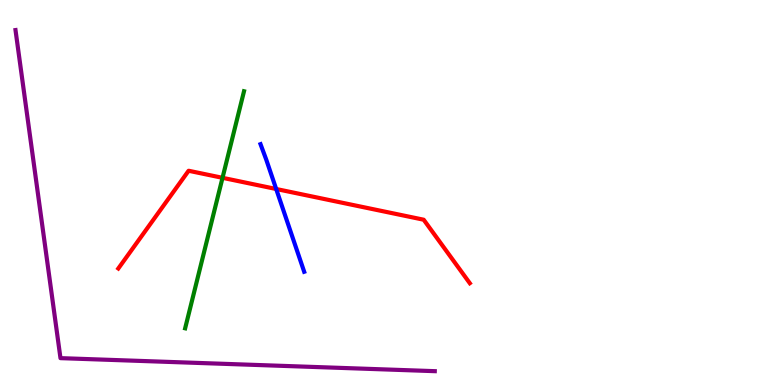[{'lines': ['blue', 'red'], 'intersections': [{'x': 3.56, 'y': 5.09}]}, {'lines': ['green', 'red'], 'intersections': [{'x': 2.87, 'y': 5.38}]}, {'lines': ['purple', 'red'], 'intersections': []}, {'lines': ['blue', 'green'], 'intersections': []}, {'lines': ['blue', 'purple'], 'intersections': []}, {'lines': ['green', 'purple'], 'intersections': []}]